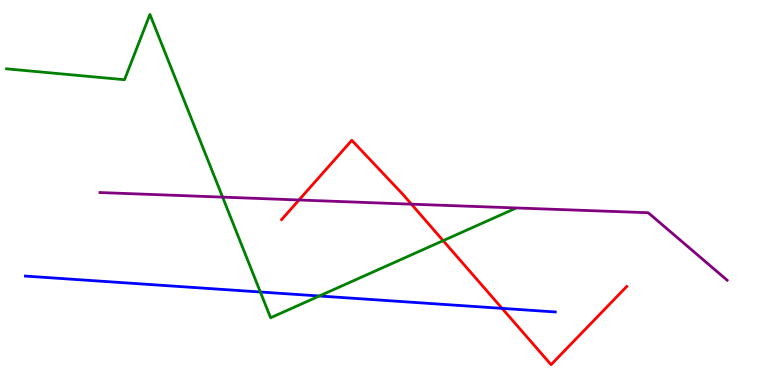[{'lines': ['blue', 'red'], 'intersections': [{'x': 6.48, 'y': 1.99}]}, {'lines': ['green', 'red'], 'intersections': [{'x': 5.72, 'y': 3.75}]}, {'lines': ['purple', 'red'], 'intersections': [{'x': 3.86, 'y': 4.81}, {'x': 5.31, 'y': 4.7}]}, {'lines': ['blue', 'green'], 'intersections': [{'x': 3.36, 'y': 2.42}, {'x': 4.12, 'y': 2.31}]}, {'lines': ['blue', 'purple'], 'intersections': []}, {'lines': ['green', 'purple'], 'intersections': [{'x': 2.87, 'y': 4.88}]}]